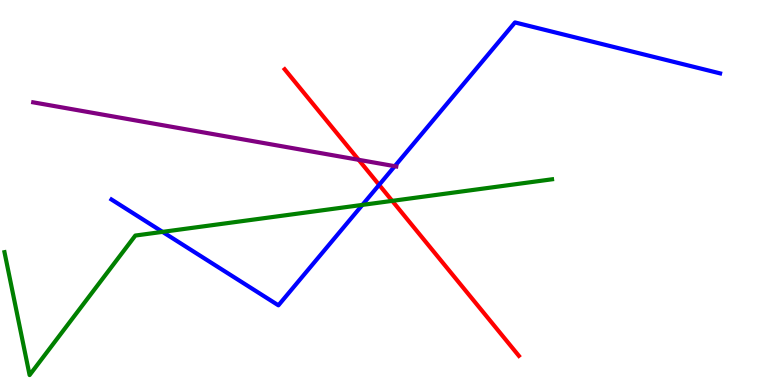[{'lines': ['blue', 'red'], 'intersections': [{'x': 4.89, 'y': 5.2}]}, {'lines': ['green', 'red'], 'intersections': [{'x': 5.06, 'y': 4.78}]}, {'lines': ['purple', 'red'], 'intersections': [{'x': 4.63, 'y': 5.85}]}, {'lines': ['blue', 'green'], 'intersections': [{'x': 2.1, 'y': 3.98}, {'x': 4.68, 'y': 4.68}]}, {'lines': ['blue', 'purple'], 'intersections': [{'x': 5.09, 'y': 5.68}]}, {'lines': ['green', 'purple'], 'intersections': []}]